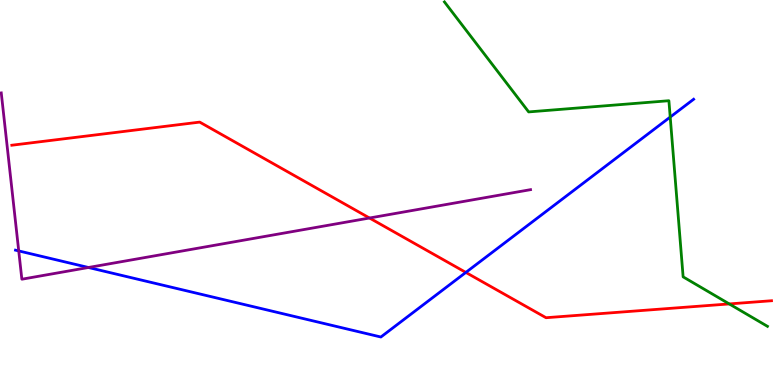[{'lines': ['blue', 'red'], 'intersections': [{'x': 6.01, 'y': 2.92}]}, {'lines': ['green', 'red'], 'intersections': [{'x': 9.41, 'y': 2.11}]}, {'lines': ['purple', 'red'], 'intersections': [{'x': 4.77, 'y': 4.34}]}, {'lines': ['blue', 'green'], 'intersections': [{'x': 8.65, 'y': 6.96}]}, {'lines': ['blue', 'purple'], 'intersections': [{'x': 0.242, 'y': 3.48}, {'x': 1.14, 'y': 3.05}]}, {'lines': ['green', 'purple'], 'intersections': []}]